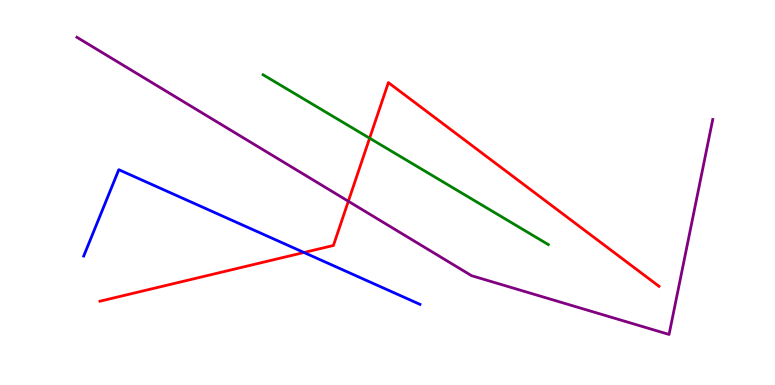[{'lines': ['blue', 'red'], 'intersections': [{'x': 3.92, 'y': 3.44}]}, {'lines': ['green', 'red'], 'intersections': [{'x': 4.77, 'y': 6.41}]}, {'lines': ['purple', 'red'], 'intersections': [{'x': 4.49, 'y': 4.77}]}, {'lines': ['blue', 'green'], 'intersections': []}, {'lines': ['blue', 'purple'], 'intersections': []}, {'lines': ['green', 'purple'], 'intersections': []}]